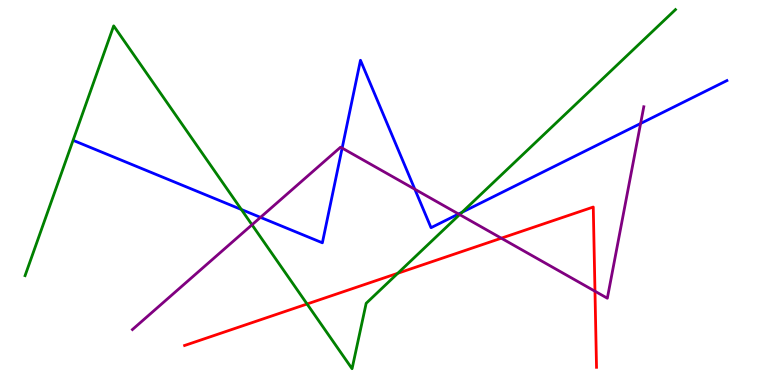[{'lines': ['blue', 'red'], 'intersections': []}, {'lines': ['green', 'red'], 'intersections': [{'x': 3.96, 'y': 2.1}, {'x': 5.13, 'y': 2.9}]}, {'lines': ['purple', 'red'], 'intersections': [{'x': 6.47, 'y': 3.81}, {'x': 7.68, 'y': 2.44}]}, {'lines': ['blue', 'green'], 'intersections': [{'x': 3.11, 'y': 4.56}, {'x': 5.96, 'y': 4.49}]}, {'lines': ['blue', 'purple'], 'intersections': [{'x': 3.36, 'y': 4.35}, {'x': 4.41, 'y': 6.15}, {'x': 5.35, 'y': 5.08}, {'x': 5.92, 'y': 4.44}, {'x': 8.27, 'y': 6.79}]}, {'lines': ['green', 'purple'], 'intersections': [{'x': 3.25, 'y': 4.16}, {'x': 5.93, 'y': 4.43}]}]